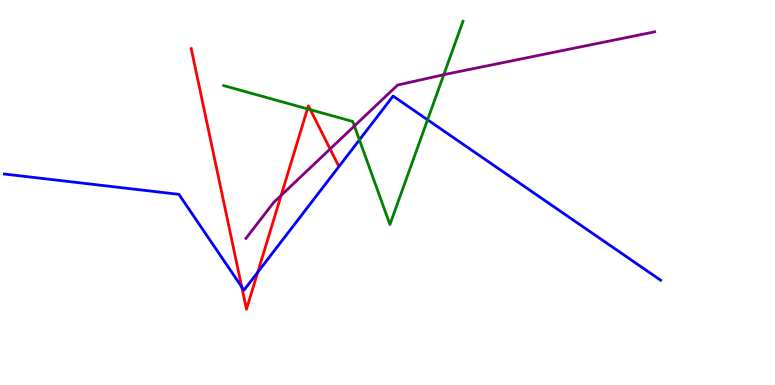[{'lines': ['blue', 'red'], 'intersections': [{'x': 3.12, 'y': 2.55}, {'x': 3.33, 'y': 2.93}]}, {'lines': ['green', 'red'], 'intersections': [{'x': 3.97, 'y': 7.17}, {'x': 4.0, 'y': 7.15}]}, {'lines': ['purple', 'red'], 'intersections': [{'x': 3.63, 'y': 4.93}, {'x': 4.26, 'y': 6.13}]}, {'lines': ['blue', 'green'], 'intersections': [{'x': 4.64, 'y': 6.37}, {'x': 5.52, 'y': 6.89}]}, {'lines': ['blue', 'purple'], 'intersections': []}, {'lines': ['green', 'purple'], 'intersections': [{'x': 4.57, 'y': 6.73}, {'x': 5.73, 'y': 8.06}]}]